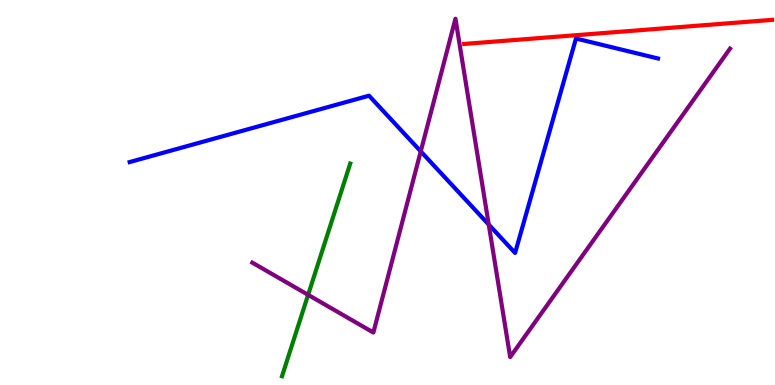[{'lines': ['blue', 'red'], 'intersections': []}, {'lines': ['green', 'red'], 'intersections': []}, {'lines': ['purple', 'red'], 'intersections': []}, {'lines': ['blue', 'green'], 'intersections': []}, {'lines': ['blue', 'purple'], 'intersections': [{'x': 5.43, 'y': 6.07}, {'x': 6.31, 'y': 4.17}]}, {'lines': ['green', 'purple'], 'intersections': [{'x': 3.98, 'y': 2.34}]}]